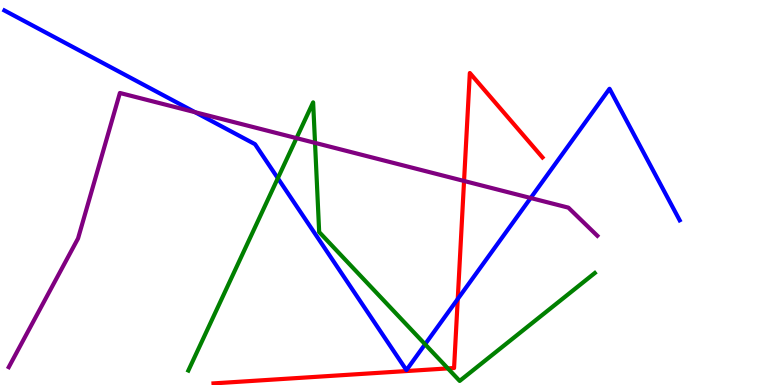[{'lines': ['blue', 'red'], 'intersections': [{'x': 5.91, 'y': 2.23}]}, {'lines': ['green', 'red'], 'intersections': [{'x': 5.78, 'y': 0.431}]}, {'lines': ['purple', 'red'], 'intersections': [{'x': 5.99, 'y': 5.3}]}, {'lines': ['blue', 'green'], 'intersections': [{'x': 3.58, 'y': 5.37}, {'x': 5.48, 'y': 1.06}]}, {'lines': ['blue', 'purple'], 'intersections': [{'x': 2.52, 'y': 7.09}, {'x': 6.85, 'y': 4.86}]}, {'lines': ['green', 'purple'], 'intersections': [{'x': 3.83, 'y': 6.41}, {'x': 4.06, 'y': 6.29}]}]